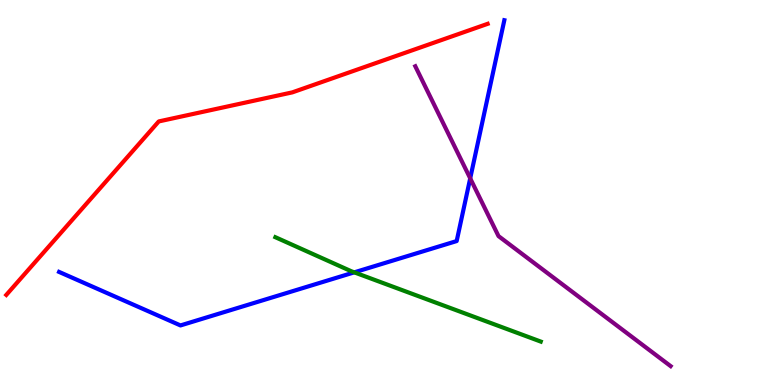[{'lines': ['blue', 'red'], 'intersections': []}, {'lines': ['green', 'red'], 'intersections': []}, {'lines': ['purple', 'red'], 'intersections': []}, {'lines': ['blue', 'green'], 'intersections': [{'x': 4.57, 'y': 2.93}]}, {'lines': ['blue', 'purple'], 'intersections': [{'x': 6.07, 'y': 5.37}]}, {'lines': ['green', 'purple'], 'intersections': []}]